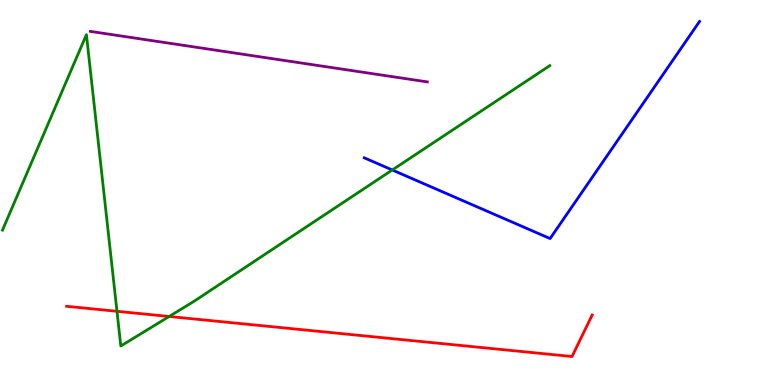[{'lines': ['blue', 'red'], 'intersections': []}, {'lines': ['green', 'red'], 'intersections': [{'x': 1.51, 'y': 1.91}, {'x': 2.18, 'y': 1.78}]}, {'lines': ['purple', 'red'], 'intersections': []}, {'lines': ['blue', 'green'], 'intersections': [{'x': 5.06, 'y': 5.58}]}, {'lines': ['blue', 'purple'], 'intersections': []}, {'lines': ['green', 'purple'], 'intersections': []}]